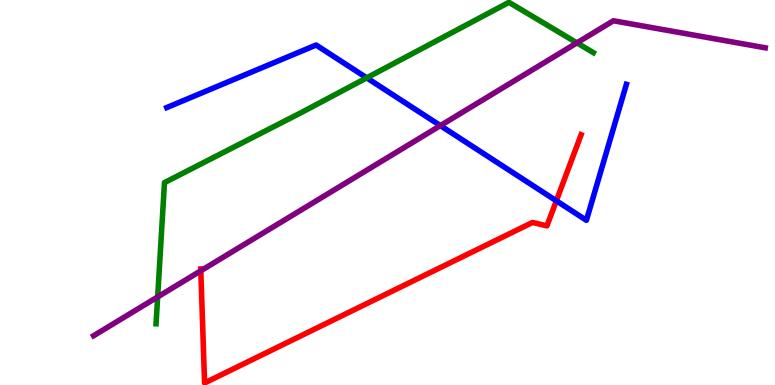[{'lines': ['blue', 'red'], 'intersections': [{'x': 7.18, 'y': 4.78}]}, {'lines': ['green', 'red'], 'intersections': []}, {'lines': ['purple', 'red'], 'intersections': [{'x': 2.59, 'y': 2.97}]}, {'lines': ['blue', 'green'], 'intersections': [{'x': 4.73, 'y': 7.98}]}, {'lines': ['blue', 'purple'], 'intersections': [{'x': 5.68, 'y': 6.74}]}, {'lines': ['green', 'purple'], 'intersections': [{'x': 2.03, 'y': 2.29}, {'x': 7.44, 'y': 8.89}]}]